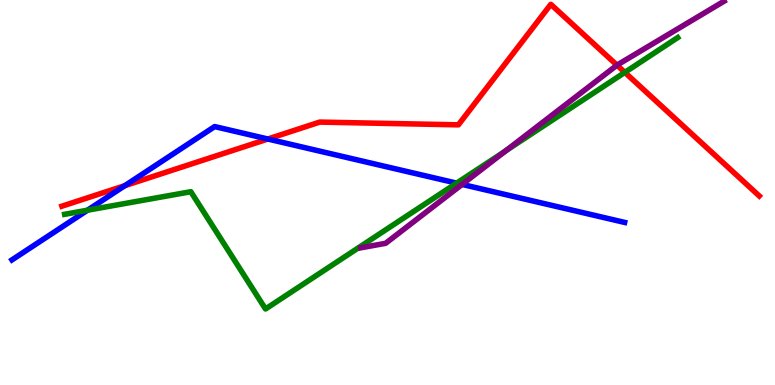[{'lines': ['blue', 'red'], 'intersections': [{'x': 1.61, 'y': 5.18}, {'x': 3.46, 'y': 6.39}]}, {'lines': ['green', 'red'], 'intersections': [{'x': 8.06, 'y': 8.12}]}, {'lines': ['purple', 'red'], 'intersections': [{'x': 7.96, 'y': 8.31}]}, {'lines': ['blue', 'green'], 'intersections': [{'x': 1.13, 'y': 4.54}, {'x': 5.89, 'y': 5.24}]}, {'lines': ['blue', 'purple'], 'intersections': [{'x': 5.96, 'y': 5.21}]}, {'lines': ['green', 'purple'], 'intersections': [{'x': 6.53, 'y': 6.08}]}]